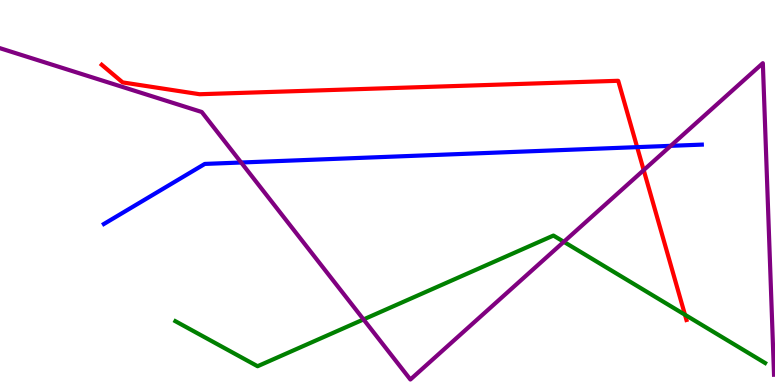[{'lines': ['blue', 'red'], 'intersections': [{'x': 8.22, 'y': 6.18}]}, {'lines': ['green', 'red'], 'intersections': [{'x': 8.84, 'y': 1.82}]}, {'lines': ['purple', 'red'], 'intersections': [{'x': 8.31, 'y': 5.58}]}, {'lines': ['blue', 'green'], 'intersections': []}, {'lines': ['blue', 'purple'], 'intersections': [{'x': 3.11, 'y': 5.78}, {'x': 8.65, 'y': 6.21}]}, {'lines': ['green', 'purple'], 'intersections': [{'x': 4.69, 'y': 1.7}, {'x': 7.27, 'y': 3.72}]}]